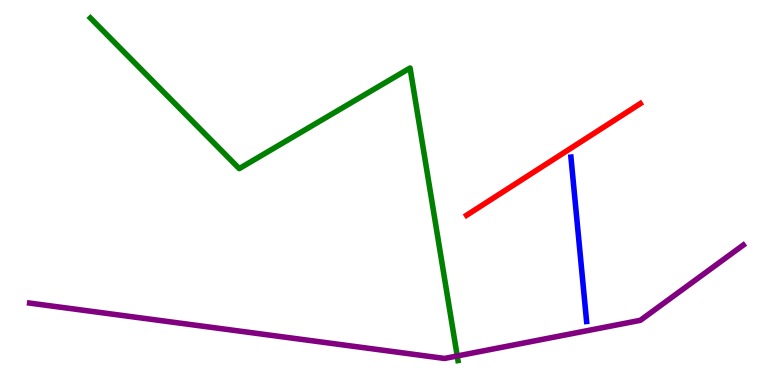[{'lines': ['blue', 'red'], 'intersections': []}, {'lines': ['green', 'red'], 'intersections': []}, {'lines': ['purple', 'red'], 'intersections': []}, {'lines': ['blue', 'green'], 'intersections': []}, {'lines': ['blue', 'purple'], 'intersections': []}, {'lines': ['green', 'purple'], 'intersections': [{'x': 5.9, 'y': 0.754}]}]